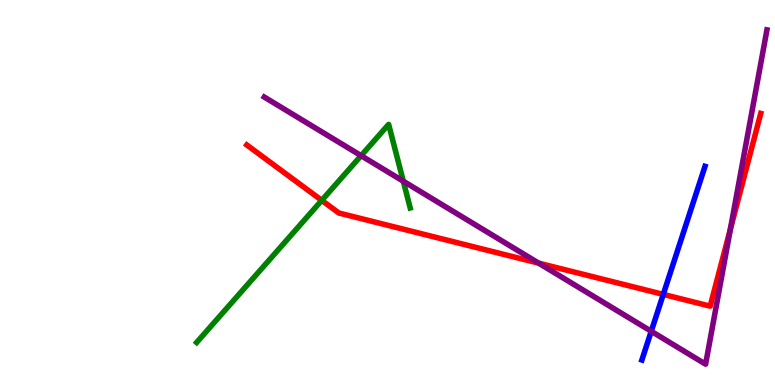[{'lines': ['blue', 'red'], 'intersections': [{'x': 8.56, 'y': 2.35}]}, {'lines': ['green', 'red'], 'intersections': [{'x': 4.15, 'y': 4.8}]}, {'lines': ['purple', 'red'], 'intersections': [{'x': 6.95, 'y': 3.17}, {'x': 9.42, 'y': 4.05}]}, {'lines': ['blue', 'green'], 'intersections': []}, {'lines': ['blue', 'purple'], 'intersections': [{'x': 8.4, 'y': 1.4}]}, {'lines': ['green', 'purple'], 'intersections': [{'x': 4.66, 'y': 5.96}, {'x': 5.2, 'y': 5.29}]}]